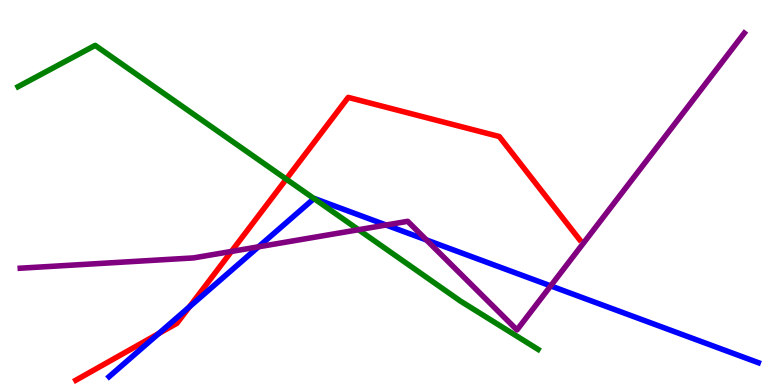[{'lines': ['blue', 'red'], 'intersections': [{'x': 2.05, 'y': 1.34}, {'x': 2.44, 'y': 2.03}]}, {'lines': ['green', 'red'], 'intersections': [{'x': 3.69, 'y': 5.35}]}, {'lines': ['purple', 'red'], 'intersections': [{'x': 2.99, 'y': 3.47}]}, {'lines': ['blue', 'green'], 'intersections': [{'x': 4.05, 'y': 4.84}]}, {'lines': ['blue', 'purple'], 'intersections': [{'x': 3.34, 'y': 3.59}, {'x': 4.98, 'y': 4.16}, {'x': 5.5, 'y': 3.77}, {'x': 7.11, 'y': 2.57}]}, {'lines': ['green', 'purple'], 'intersections': [{'x': 4.63, 'y': 4.03}]}]